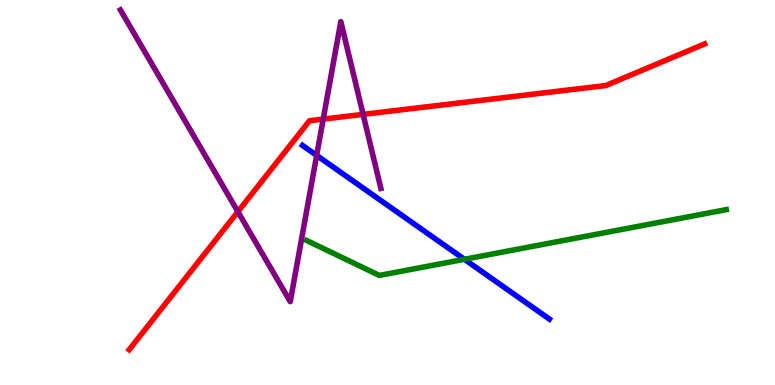[{'lines': ['blue', 'red'], 'intersections': []}, {'lines': ['green', 'red'], 'intersections': []}, {'lines': ['purple', 'red'], 'intersections': [{'x': 3.07, 'y': 4.5}, {'x': 4.17, 'y': 6.91}, {'x': 4.69, 'y': 7.03}]}, {'lines': ['blue', 'green'], 'intersections': [{'x': 5.99, 'y': 3.27}]}, {'lines': ['blue', 'purple'], 'intersections': [{'x': 4.09, 'y': 5.96}]}, {'lines': ['green', 'purple'], 'intersections': []}]